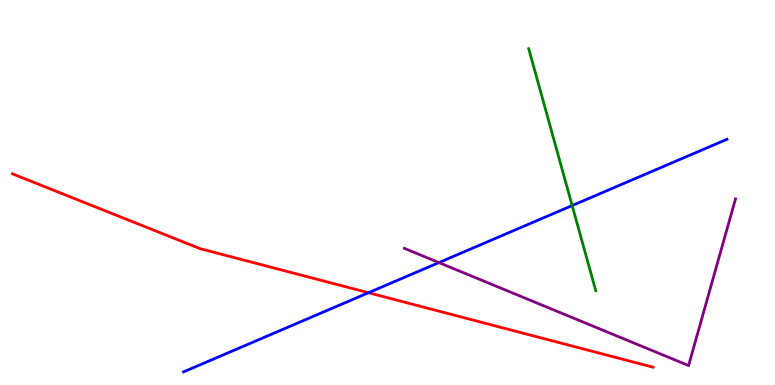[{'lines': ['blue', 'red'], 'intersections': [{'x': 4.75, 'y': 2.4}]}, {'lines': ['green', 'red'], 'intersections': []}, {'lines': ['purple', 'red'], 'intersections': []}, {'lines': ['blue', 'green'], 'intersections': [{'x': 7.38, 'y': 4.66}]}, {'lines': ['blue', 'purple'], 'intersections': [{'x': 5.66, 'y': 3.18}]}, {'lines': ['green', 'purple'], 'intersections': []}]